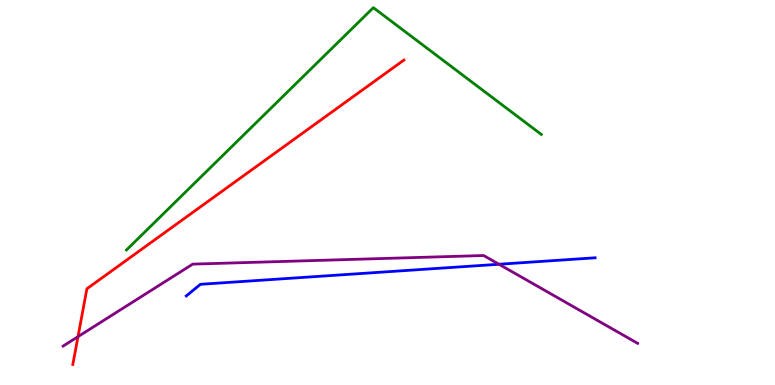[{'lines': ['blue', 'red'], 'intersections': []}, {'lines': ['green', 'red'], 'intersections': []}, {'lines': ['purple', 'red'], 'intersections': [{'x': 1.01, 'y': 1.26}]}, {'lines': ['blue', 'green'], 'intersections': []}, {'lines': ['blue', 'purple'], 'intersections': [{'x': 6.44, 'y': 3.14}]}, {'lines': ['green', 'purple'], 'intersections': []}]